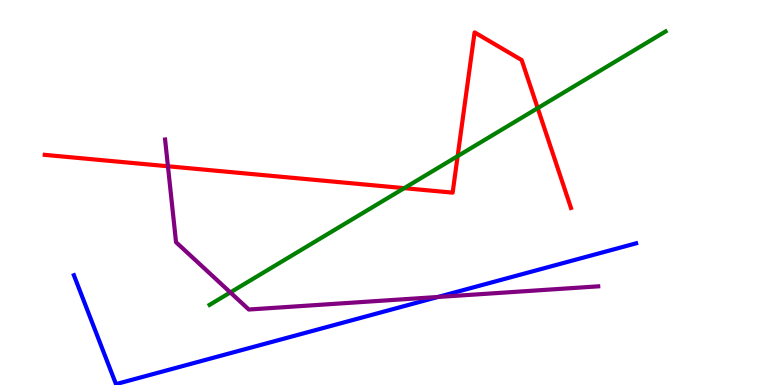[{'lines': ['blue', 'red'], 'intersections': []}, {'lines': ['green', 'red'], 'intersections': [{'x': 5.22, 'y': 5.11}, {'x': 5.91, 'y': 5.94}, {'x': 6.94, 'y': 7.19}]}, {'lines': ['purple', 'red'], 'intersections': [{'x': 2.17, 'y': 5.68}]}, {'lines': ['blue', 'green'], 'intersections': []}, {'lines': ['blue', 'purple'], 'intersections': [{'x': 5.65, 'y': 2.29}]}, {'lines': ['green', 'purple'], 'intersections': [{'x': 2.97, 'y': 2.4}]}]